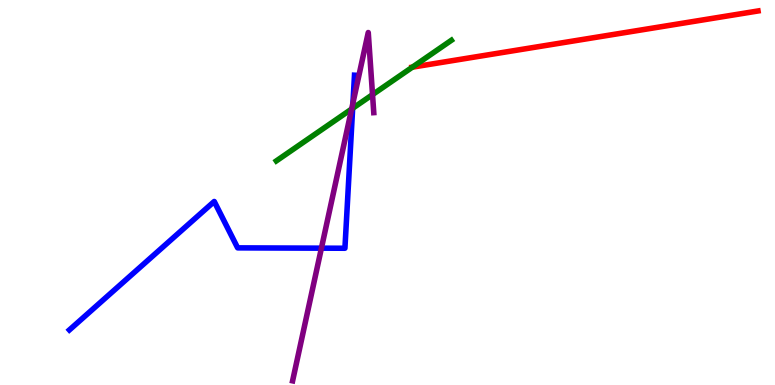[{'lines': ['blue', 'red'], 'intersections': []}, {'lines': ['green', 'red'], 'intersections': [{'x': 5.32, 'y': 8.26}]}, {'lines': ['purple', 'red'], 'intersections': []}, {'lines': ['blue', 'green'], 'intersections': [{'x': 4.55, 'y': 7.19}]}, {'lines': ['blue', 'purple'], 'intersections': [{'x': 4.15, 'y': 3.55}, {'x': 4.55, 'y': 7.33}]}, {'lines': ['green', 'purple'], 'intersections': [{'x': 4.54, 'y': 7.17}, {'x': 4.81, 'y': 7.54}]}]